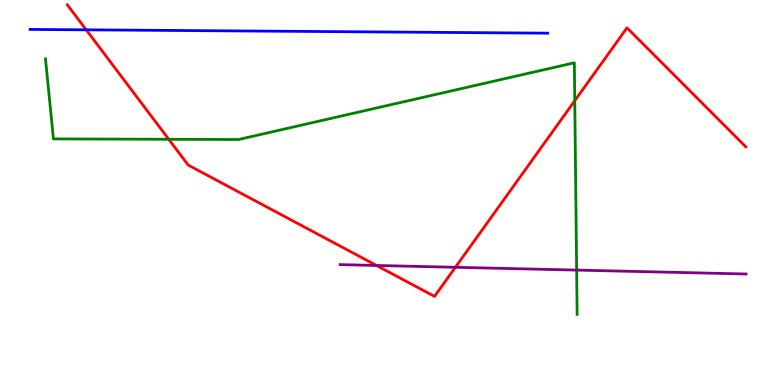[{'lines': ['blue', 'red'], 'intersections': [{'x': 1.11, 'y': 9.23}]}, {'lines': ['green', 'red'], 'intersections': [{'x': 2.18, 'y': 6.38}, {'x': 7.42, 'y': 7.38}]}, {'lines': ['purple', 'red'], 'intersections': [{'x': 4.86, 'y': 3.1}, {'x': 5.88, 'y': 3.06}]}, {'lines': ['blue', 'green'], 'intersections': []}, {'lines': ['blue', 'purple'], 'intersections': []}, {'lines': ['green', 'purple'], 'intersections': [{'x': 7.44, 'y': 2.98}]}]